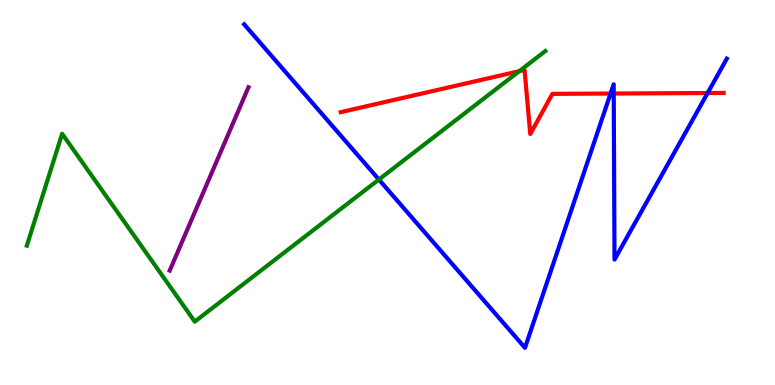[{'lines': ['blue', 'red'], 'intersections': [{'x': 7.88, 'y': 7.57}, {'x': 7.92, 'y': 7.57}, {'x': 9.13, 'y': 7.58}]}, {'lines': ['green', 'red'], 'intersections': [{'x': 6.7, 'y': 8.15}]}, {'lines': ['purple', 'red'], 'intersections': []}, {'lines': ['blue', 'green'], 'intersections': [{'x': 4.89, 'y': 5.34}]}, {'lines': ['blue', 'purple'], 'intersections': []}, {'lines': ['green', 'purple'], 'intersections': []}]